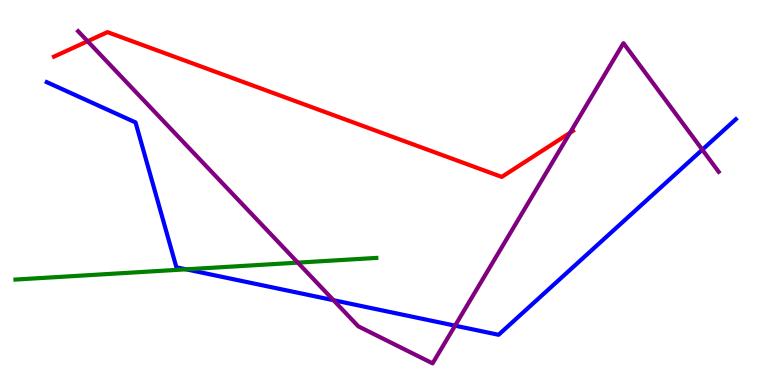[{'lines': ['blue', 'red'], 'intersections': []}, {'lines': ['green', 'red'], 'intersections': []}, {'lines': ['purple', 'red'], 'intersections': [{'x': 1.13, 'y': 8.93}, {'x': 7.35, 'y': 6.55}]}, {'lines': ['blue', 'green'], 'intersections': [{'x': 2.4, 'y': 3.0}]}, {'lines': ['blue', 'purple'], 'intersections': [{'x': 4.3, 'y': 2.2}, {'x': 5.87, 'y': 1.54}, {'x': 9.06, 'y': 6.11}]}, {'lines': ['green', 'purple'], 'intersections': [{'x': 3.84, 'y': 3.18}]}]